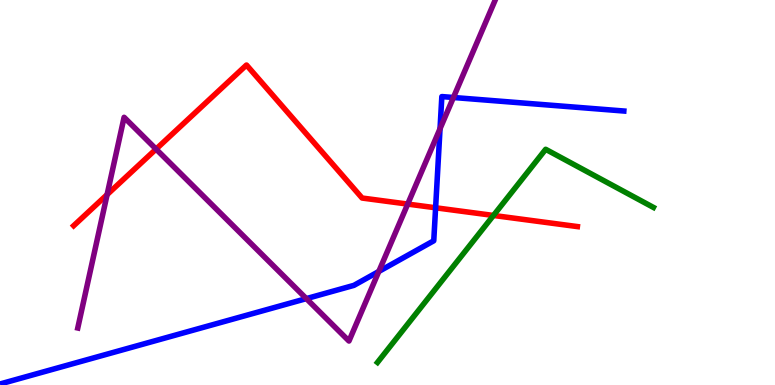[{'lines': ['blue', 'red'], 'intersections': [{'x': 5.62, 'y': 4.6}]}, {'lines': ['green', 'red'], 'intersections': [{'x': 6.37, 'y': 4.4}]}, {'lines': ['purple', 'red'], 'intersections': [{'x': 1.38, 'y': 4.94}, {'x': 2.01, 'y': 6.13}, {'x': 5.26, 'y': 4.7}]}, {'lines': ['blue', 'green'], 'intersections': []}, {'lines': ['blue', 'purple'], 'intersections': [{'x': 3.95, 'y': 2.24}, {'x': 4.89, 'y': 2.95}, {'x': 5.68, 'y': 6.66}, {'x': 5.85, 'y': 7.47}]}, {'lines': ['green', 'purple'], 'intersections': []}]